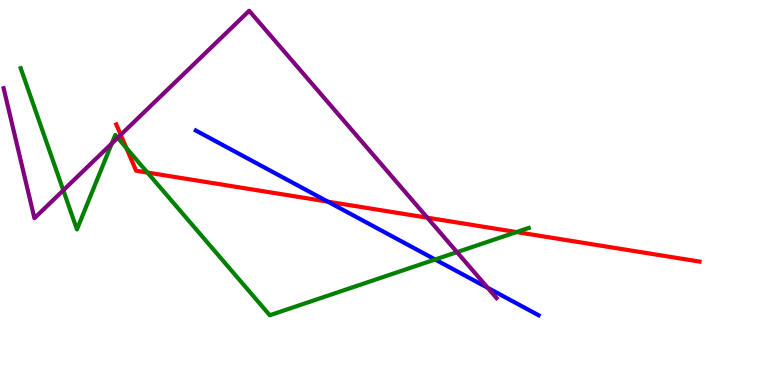[{'lines': ['blue', 'red'], 'intersections': [{'x': 4.23, 'y': 4.76}]}, {'lines': ['green', 'red'], 'intersections': [{'x': 1.63, 'y': 6.16}, {'x': 1.9, 'y': 5.52}, {'x': 6.66, 'y': 3.97}]}, {'lines': ['purple', 'red'], 'intersections': [{'x': 1.56, 'y': 6.5}, {'x': 5.51, 'y': 4.35}]}, {'lines': ['blue', 'green'], 'intersections': [{'x': 5.61, 'y': 3.26}]}, {'lines': ['blue', 'purple'], 'intersections': [{'x': 6.29, 'y': 2.52}]}, {'lines': ['green', 'purple'], 'intersections': [{'x': 0.817, 'y': 5.06}, {'x': 1.44, 'y': 6.27}, {'x': 1.52, 'y': 6.42}, {'x': 5.9, 'y': 3.45}]}]